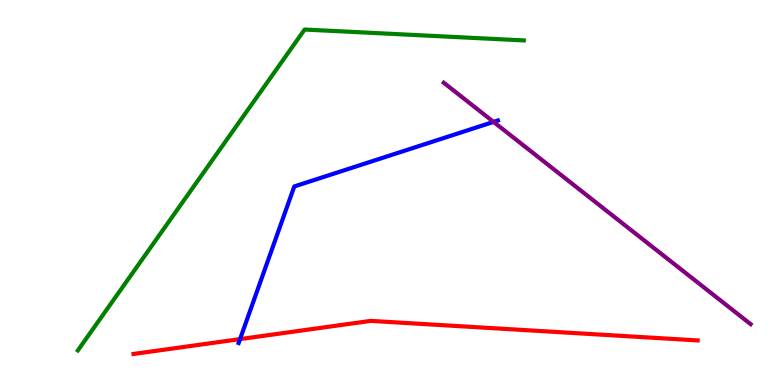[{'lines': ['blue', 'red'], 'intersections': [{'x': 3.1, 'y': 1.19}]}, {'lines': ['green', 'red'], 'intersections': []}, {'lines': ['purple', 'red'], 'intersections': []}, {'lines': ['blue', 'green'], 'intersections': []}, {'lines': ['blue', 'purple'], 'intersections': [{'x': 6.37, 'y': 6.83}]}, {'lines': ['green', 'purple'], 'intersections': []}]